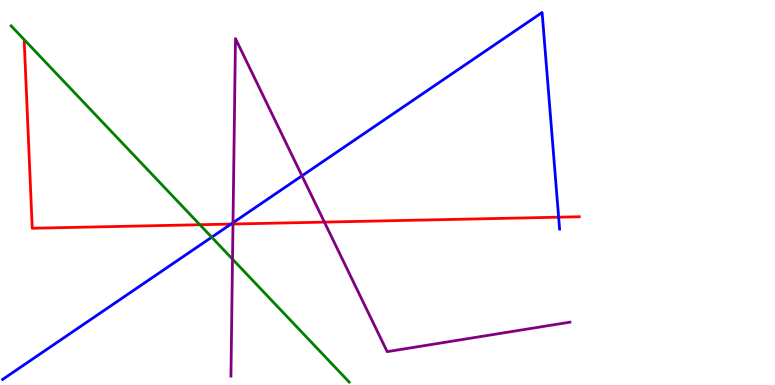[{'lines': ['blue', 'red'], 'intersections': [{'x': 2.98, 'y': 4.18}, {'x': 7.21, 'y': 4.36}]}, {'lines': ['green', 'red'], 'intersections': [{'x': 2.58, 'y': 4.16}]}, {'lines': ['purple', 'red'], 'intersections': [{'x': 3.01, 'y': 4.18}, {'x': 4.19, 'y': 4.23}]}, {'lines': ['blue', 'green'], 'intersections': [{'x': 2.73, 'y': 3.84}]}, {'lines': ['blue', 'purple'], 'intersections': [{'x': 3.01, 'y': 4.21}, {'x': 3.9, 'y': 5.43}]}, {'lines': ['green', 'purple'], 'intersections': [{'x': 3.0, 'y': 3.27}]}]